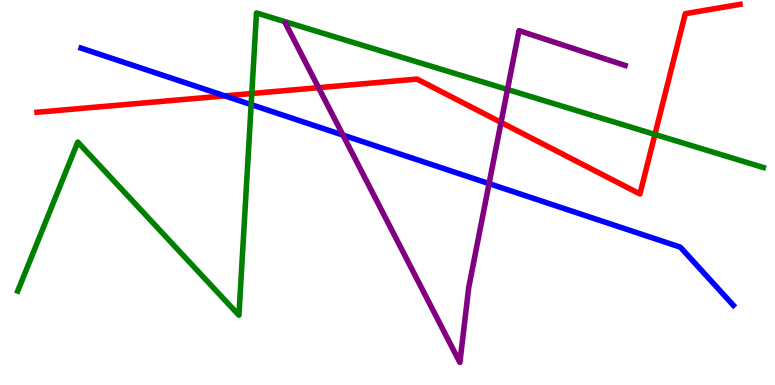[{'lines': ['blue', 'red'], 'intersections': [{'x': 2.9, 'y': 7.51}]}, {'lines': ['green', 'red'], 'intersections': [{'x': 3.25, 'y': 7.57}, {'x': 8.45, 'y': 6.51}]}, {'lines': ['purple', 'red'], 'intersections': [{'x': 4.11, 'y': 7.72}, {'x': 6.47, 'y': 6.82}]}, {'lines': ['blue', 'green'], 'intersections': [{'x': 3.24, 'y': 7.28}]}, {'lines': ['blue', 'purple'], 'intersections': [{'x': 4.43, 'y': 6.49}, {'x': 6.31, 'y': 5.23}]}, {'lines': ['green', 'purple'], 'intersections': [{'x': 6.55, 'y': 7.68}]}]